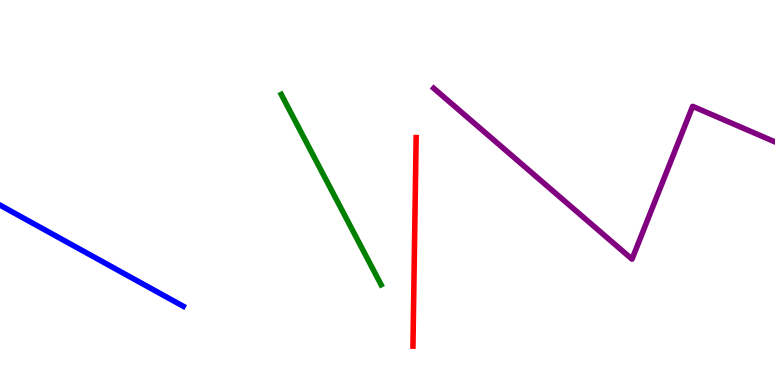[{'lines': ['blue', 'red'], 'intersections': []}, {'lines': ['green', 'red'], 'intersections': []}, {'lines': ['purple', 'red'], 'intersections': []}, {'lines': ['blue', 'green'], 'intersections': []}, {'lines': ['blue', 'purple'], 'intersections': []}, {'lines': ['green', 'purple'], 'intersections': []}]